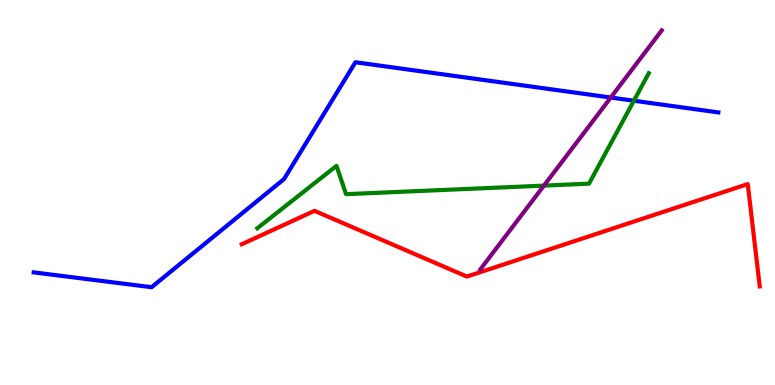[{'lines': ['blue', 'red'], 'intersections': []}, {'lines': ['green', 'red'], 'intersections': []}, {'lines': ['purple', 'red'], 'intersections': []}, {'lines': ['blue', 'green'], 'intersections': [{'x': 8.18, 'y': 7.38}]}, {'lines': ['blue', 'purple'], 'intersections': [{'x': 7.88, 'y': 7.47}]}, {'lines': ['green', 'purple'], 'intersections': [{'x': 7.02, 'y': 5.18}]}]